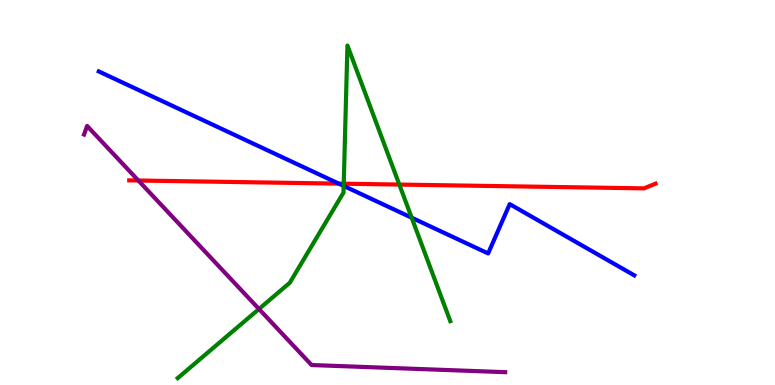[{'lines': ['blue', 'red'], 'intersections': [{'x': 4.37, 'y': 5.23}]}, {'lines': ['green', 'red'], 'intersections': [{'x': 4.44, 'y': 5.23}, {'x': 5.15, 'y': 5.21}]}, {'lines': ['purple', 'red'], 'intersections': [{'x': 1.79, 'y': 5.31}]}, {'lines': ['blue', 'green'], 'intersections': [{'x': 4.43, 'y': 5.17}, {'x': 5.31, 'y': 4.35}]}, {'lines': ['blue', 'purple'], 'intersections': []}, {'lines': ['green', 'purple'], 'intersections': [{'x': 3.34, 'y': 1.97}]}]